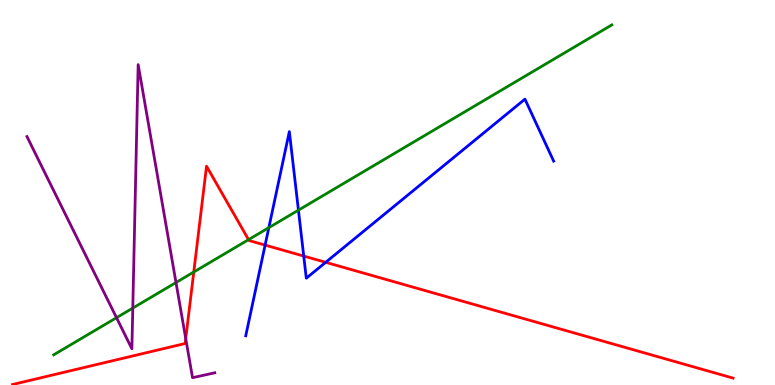[{'lines': ['blue', 'red'], 'intersections': [{'x': 3.42, 'y': 3.63}, {'x': 3.92, 'y': 3.35}, {'x': 4.2, 'y': 3.19}]}, {'lines': ['green', 'red'], 'intersections': [{'x': 2.5, 'y': 2.93}, {'x': 3.21, 'y': 3.78}]}, {'lines': ['purple', 'red'], 'intersections': [{'x': 2.4, 'y': 1.2}]}, {'lines': ['blue', 'green'], 'intersections': [{'x': 3.47, 'y': 4.09}, {'x': 3.85, 'y': 4.54}]}, {'lines': ['blue', 'purple'], 'intersections': []}, {'lines': ['green', 'purple'], 'intersections': [{'x': 1.5, 'y': 1.75}, {'x': 1.71, 'y': 2.0}, {'x': 2.27, 'y': 2.66}]}]